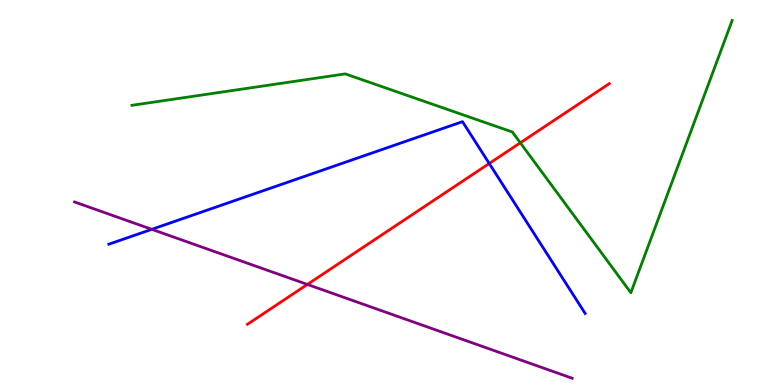[{'lines': ['blue', 'red'], 'intersections': [{'x': 6.31, 'y': 5.75}]}, {'lines': ['green', 'red'], 'intersections': [{'x': 6.71, 'y': 6.29}]}, {'lines': ['purple', 'red'], 'intersections': [{'x': 3.97, 'y': 2.61}]}, {'lines': ['blue', 'green'], 'intersections': []}, {'lines': ['blue', 'purple'], 'intersections': [{'x': 1.96, 'y': 4.04}]}, {'lines': ['green', 'purple'], 'intersections': []}]